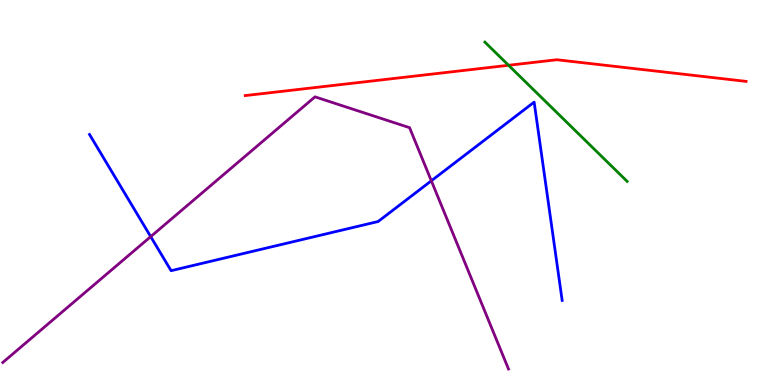[{'lines': ['blue', 'red'], 'intersections': []}, {'lines': ['green', 'red'], 'intersections': [{'x': 6.56, 'y': 8.3}]}, {'lines': ['purple', 'red'], 'intersections': []}, {'lines': ['blue', 'green'], 'intersections': []}, {'lines': ['blue', 'purple'], 'intersections': [{'x': 1.94, 'y': 3.85}, {'x': 5.57, 'y': 5.3}]}, {'lines': ['green', 'purple'], 'intersections': []}]